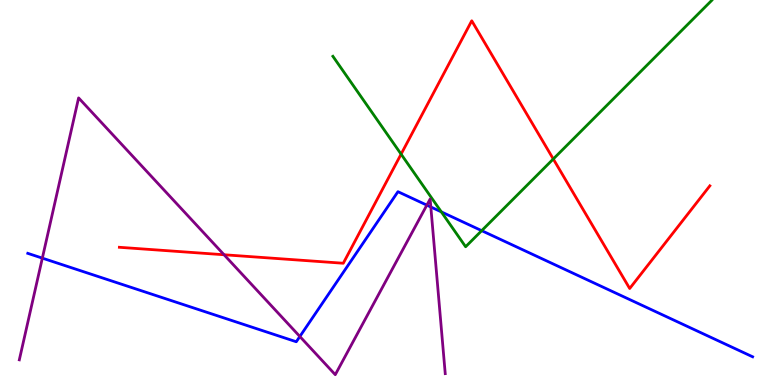[{'lines': ['blue', 'red'], 'intersections': []}, {'lines': ['green', 'red'], 'intersections': [{'x': 5.18, 'y': 6.0}, {'x': 7.14, 'y': 5.87}]}, {'lines': ['purple', 'red'], 'intersections': [{'x': 2.89, 'y': 3.38}]}, {'lines': ['blue', 'green'], 'intersections': [{'x': 5.69, 'y': 4.5}, {'x': 6.22, 'y': 4.01}]}, {'lines': ['blue', 'purple'], 'intersections': [{'x': 0.546, 'y': 3.3}, {'x': 3.87, 'y': 1.26}, {'x': 5.51, 'y': 4.67}, {'x': 5.56, 'y': 4.62}]}, {'lines': ['green', 'purple'], 'intersections': []}]